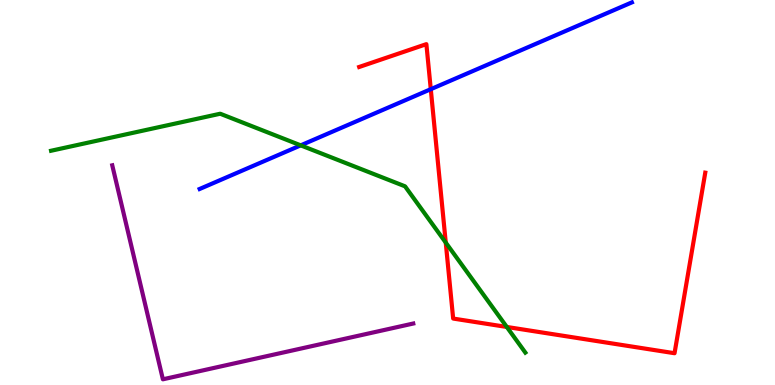[{'lines': ['blue', 'red'], 'intersections': [{'x': 5.56, 'y': 7.68}]}, {'lines': ['green', 'red'], 'intersections': [{'x': 5.75, 'y': 3.7}, {'x': 6.54, 'y': 1.51}]}, {'lines': ['purple', 'red'], 'intersections': []}, {'lines': ['blue', 'green'], 'intersections': [{'x': 3.88, 'y': 6.22}]}, {'lines': ['blue', 'purple'], 'intersections': []}, {'lines': ['green', 'purple'], 'intersections': []}]